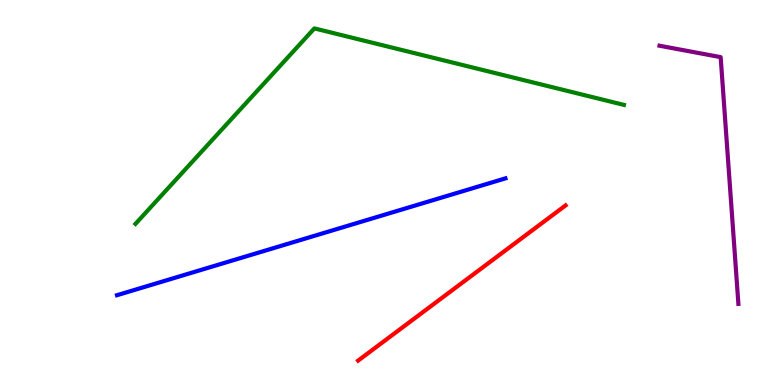[{'lines': ['blue', 'red'], 'intersections': []}, {'lines': ['green', 'red'], 'intersections': []}, {'lines': ['purple', 'red'], 'intersections': []}, {'lines': ['blue', 'green'], 'intersections': []}, {'lines': ['blue', 'purple'], 'intersections': []}, {'lines': ['green', 'purple'], 'intersections': []}]